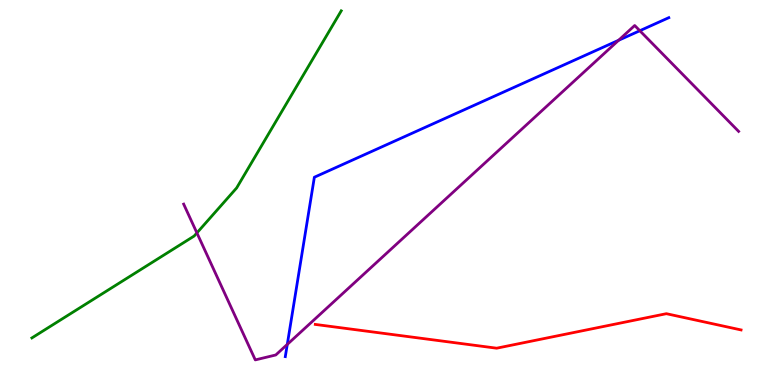[{'lines': ['blue', 'red'], 'intersections': []}, {'lines': ['green', 'red'], 'intersections': []}, {'lines': ['purple', 'red'], 'intersections': []}, {'lines': ['blue', 'green'], 'intersections': []}, {'lines': ['blue', 'purple'], 'intersections': [{'x': 3.71, 'y': 1.05}, {'x': 7.98, 'y': 8.95}, {'x': 8.26, 'y': 9.2}]}, {'lines': ['green', 'purple'], 'intersections': [{'x': 2.54, 'y': 3.95}]}]